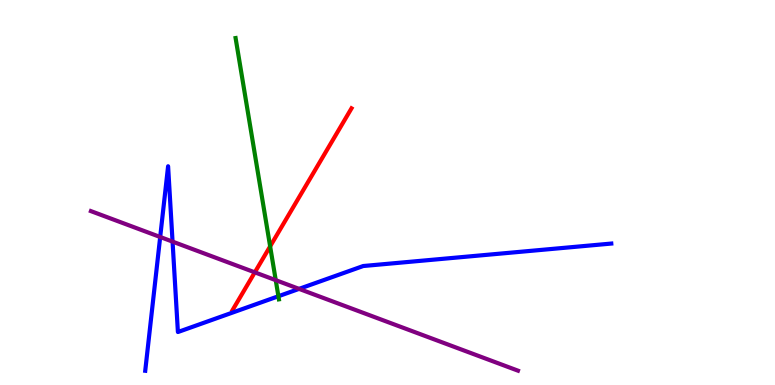[{'lines': ['blue', 'red'], 'intersections': []}, {'lines': ['green', 'red'], 'intersections': [{'x': 3.49, 'y': 3.6}]}, {'lines': ['purple', 'red'], 'intersections': [{'x': 3.29, 'y': 2.93}]}, {'lines': ['blue', 'green'], 'intersections': [{'x': 3.59, 'y': 2.31}]}, {'lines': ['blue', 'purple'], 'intersections': [{'x': 2.07, 'y': 3.84}, {'x': 2.23, 'y': 3.72}, {'x': 3.86, 'y': 2.5}]}, {'lines': ['green', 'purple'], 'intersections': [{'x': 3.56, 'y': 2.72}]}]